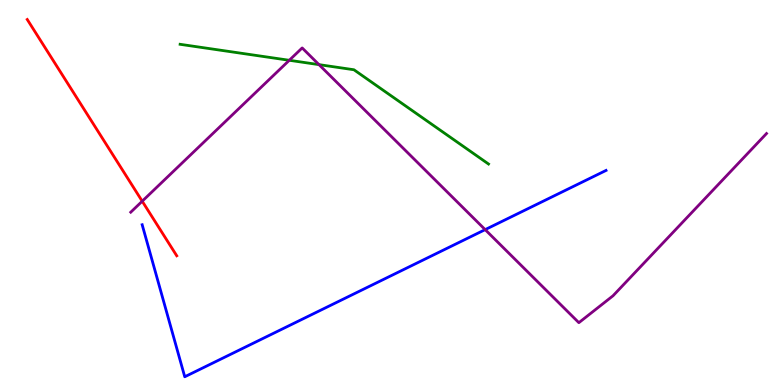[{'lines': ['blue', 'red'], 'intersections': []}, {'lines': ['green', 'red'], 'intersections': []}, {'lines': ['purple', 'red'], 'intersections': [{'x': 1.84, 'y': 4.77}]}, {'lines': ['blue', 'green'], 'intersections': []}, {'lines': ['blue', 'purple'], 'intersections': [{'x': 6.26, 'y': 4.04}]}, {'lines': ['green', 'purple'], 'intersections': [{'x': 3.73, 'y': 8.43}, {'x': 4.12, 'y': 8.32}]}]